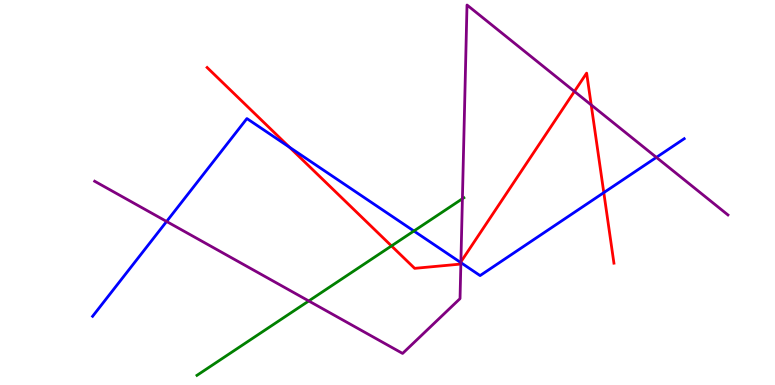[{'lines': ['blue', 'red'], 'intersections': [{'x': 3.74, 'y': 6.18}, {'x': 5.94, 'y': 3.18}, {'x': 7.79, 'y': 5.0}]}, {'lines': ['green', 'red'], 'intersections': [{'x': 5.05, 'y': 3.61}]}, {'lines': ['purple', 'red'], 'intersections': [{'x': 5.95, 'y': 3.2}, {'x': 7.41, 'y': 7.63}, {'x': 7.63, 'y': 7.27}]}, {'lines': ['blue', 'green'], 'intersections': [{'x': 5.34, 'y': 4.0}]}, {'lines': ['blue', 'purple'], 'intersections': [{'x': 2.15, 'y': 4.25}, {'x': 5.95, 'y': 3.18}, {'x': 8.47, 'y': 5.91}]}, {'lines': ['green', 'purple'], 'intersections': [{'x': 3.98, 'y': 2.18}, {'x': 5.97, 'y': 4.84}]}]